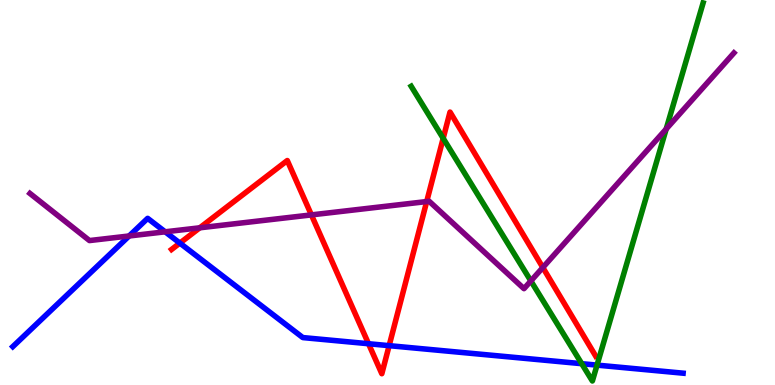[{'lines': ['blue', 'red'], 'intersections': [{'x': 2.32, 'y': 3.69}, {'x': 4.76, 'y': 1.07}, {'x': 5.02, 'y': 1.02}]}, {'lines': ['green', 'red'], 'intersections': [{'x': 5.72, 'y': 6.41}]}, {'lines': ['purple', 'red'], 'intersections': [{'x': 2.58, 'y': 4.08}, {'x': 4.02, 'y': 4.42}, {'x': 5.51, 'y': 4.76}, {'x': 7.0, 'y': 3.05}]}, {'lines': ['blue', 'green'], 'intersections': [{'x': 7.51, 'y': 0.553}, {'x': 7.7, 'y': 0.516}]}, {'lines': ['blue', 'purple'], 'intersections': [{'x': 1.67, 'y': 3.87}, {'x': 2.13, 'y': 3.98}]}, {'lines': ['green', 'purple'], 'intersections': [{'x': 6.85, 'y': 2.7}, {'x': 8.6, 'y': 6.65}]}]